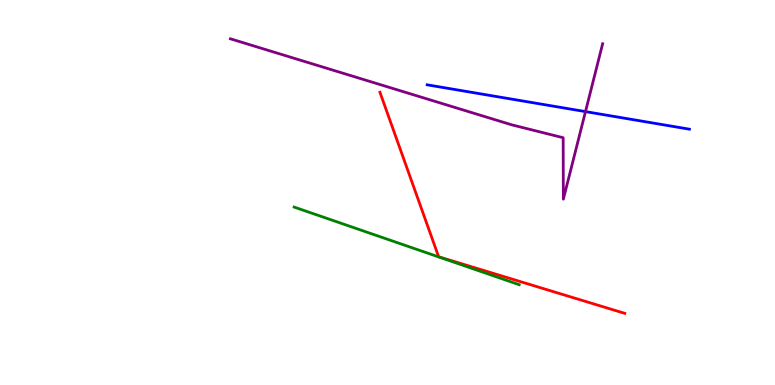[{'lines': ['blue', 'red'], 'intersections': []}, {'lines': ['green', 'red'], 'intersections': []}, {'lines': ['purple', 'red'], 'intersections': []}, {'lines': ['blue', 'green'], 'intersections': []}, {'lines': ['blue', 'purple'], 'intersections': [{'x': 7.55, 'y': 7.1}]}, {'lines': ['green', 'purple'], 'intersections': []}]